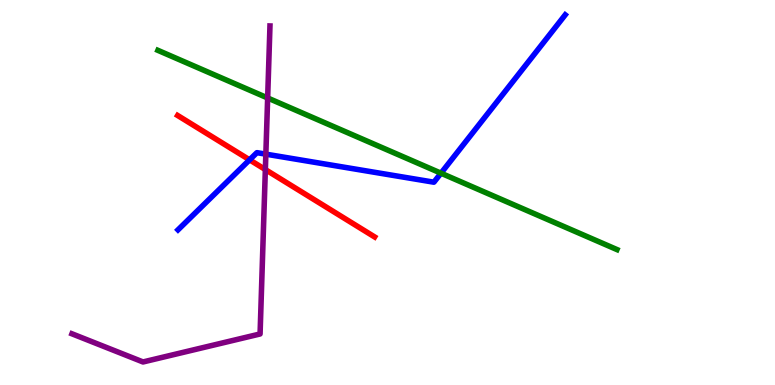[{'lines': ['blue', 'red'], 'intersections': [{'x': 3.22, 'y': 5.85}]}, {'lines': ['green', 'red'], 'intersections': []}, {'lines': ['purple', 'red'], 'intersections': [{'x': 3.42, 'y': 5.6}]}, {'lines': ['blue', 'green'], 'intersections': [{'x': 5.69, 'y': 5.5}]}, {'lines': ['blue', 'purple'], 'intersections': [{'x': 3.43, 'y': 6.0}]}, {'lines': ['green', 'purple'], 'intersections': [{'x': 3.45, 'y': 7.46}]}]